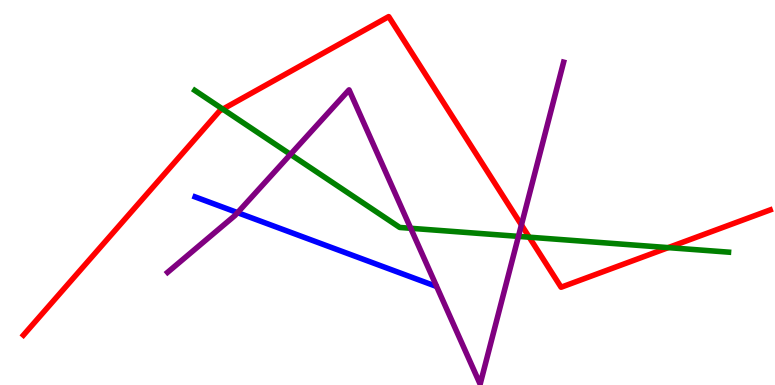[{'lines': ['blue', 'red'], 'intersections': []}, {'lines': ['green', 'red'], 'intersections': [{'x': 2.87, 'y': 7.16}, {'x': 6.83, 'y': 3.84}, {'x': 8.62, 'y': 3.57}]}, {'lines': ['purple', 'red'], 'intersections': [{'x': 6.73, 'y': 4.16}]}, {'lines': ['blue', 'green'], 'intersections': []}, {'lines': ['blue', 'purple'], 'intersections': [{'x': 3.07, 'y': 4.48}]}, {'lines': ['green', 'purple'], 'intersections': [{'x': 3.75, 'y': 5.99}, {'x': 5.3, 'y': 4.07}, {'x': 6.69, 'y': 3.86}]}]